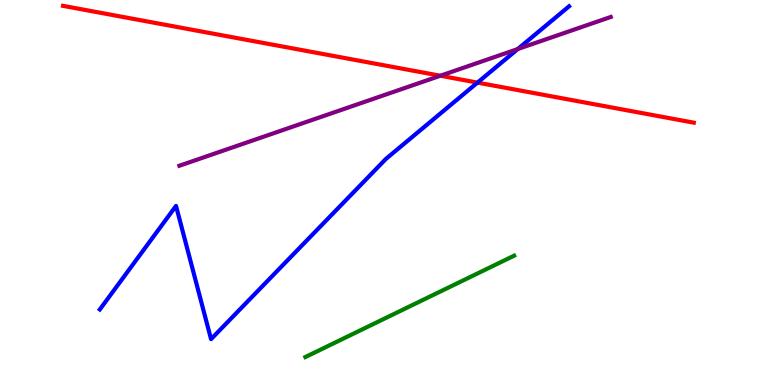[{'lines': ['blue', 'red'], 'intersections': [{'x': 6.16, 'y': 7.85}]}, {'lines': ['green', 'red'], 'intersections': []}, {'lines': ['purple', 'red'], 'intersections': [{'x': 5.68, 'y': 8.03}]}, {'lines': ['blue', 'green'], 'intersections': []}, {'lines': ['blue', 'purple'], 'intersections': [{'x': 6.68, 'y': 8.73}]}, {'lines': ['green', 'purple'], 'intersections': []}]